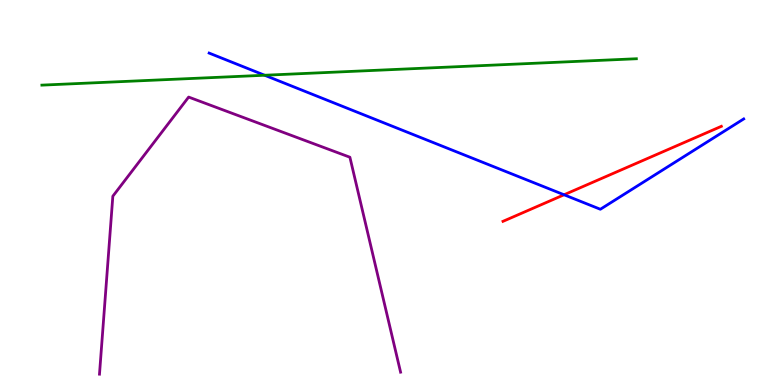[{'lines': ['blue', 'red'], 'intersections': [{'x': 7.28, 'y': 4.94}]}, {'lines': ['green', 'red'], 'intersections': []}, {'lines': ['purple', 'red'], 'intersections': []}, {'lines': ['blue', 'green'], 'intersections': [{'x': 3.41, 'y': 8.05}]}, {'lines': ['blue', 'purple'], 'intersections': []}, {'lines': ['green', 'purple'], 'intersections': []}]